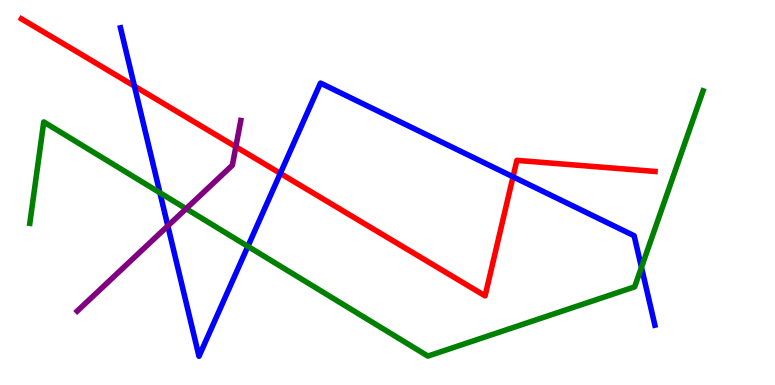[{'lines': ['blue', 'red'], 'intersections': [{'x': 1.73, 'y': 7.76}, {'x': 3.62, 'y': 5.5}, {'x': 6.62, 'y': 5.41}]}, {'lines': ['green', 'red'], 'intersections': []}, {'lines': ['purple', 'red'], 'intersections': [{'x': 3.04, 'y': 6.19}]}, {'lines': ['blue', 'green'], 'intersections': [{'x': 2.06, 'y': 4.99}, {'x': 3.2, 'y': 3.6}, {'x': 8.28, 'y': 3.06}]}, {'lines': ['blue', 'purple'], 'intersections': [{'x': 2.17, 'y': 4.13}]}, {'lines': ['green', 'purple'], 'intersections': [{'x': 2.4, 'y': 4.58}]}]